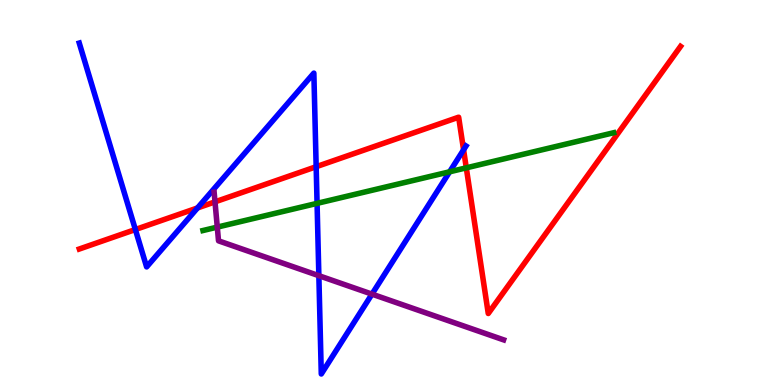[{'lines': ['blue', 'red'], 'intersections': [{'x': 1.75, 'y': 4.04}, {'x': 2.55, 'y': 4.6}, {'x': 4.08, 'y': 5.67}, {'x': 5.98, 'y': 6.11}]}, {'lines': ['green', 'red'], 'intersections': [{'x': 6.02, 'y': 5.64}]}, {'lines': ['purple', 'red'], 'intersections': [{'x': 2.77, 'y': 4.76}]}, {'lines': ['blue', 'green'], 'intersections': [{'x': 4.09, 'y': 4.72}, {'x': 5.8, 'y': 5.54}]}, {'lines': ['blue', 'purple'], 'intersections': [{'x': 4.11, 'y': 2.84}, {'x': 4.8, 'y': 2.36}]}, {'lines': ['green', 'purple'], 'intersections': [{'x': 2.8, 'y': 4.1}]}]